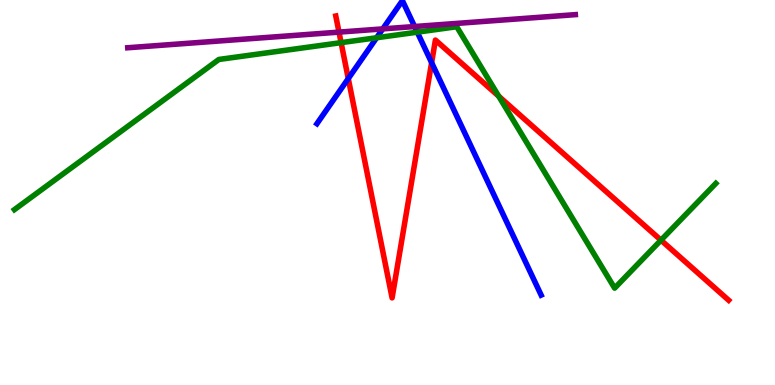[{'lines': ['blue', 'red'], 'intersections': [{'x': 4.49, 'y': 7.96}, {'x': 5.57, 'y': 8.37}]}, {'lines': ['green', 'red'], 'intersections': [{'x': 4.4, 'y': 8.89}, {'x': 6.43, 'y': 7.5}, {'x': 8.53, 'y': 3.76}]}, {'lines': ['purple', 'red'], 'intersections': [{'x': 4.37, 'y': 9.17}]}, {'lines': ['blue', 'green'], 'intersections': [{'x': 4.86, 'y': 9.02}, {'x': 5.38, 'y': 9.16}]}, {'lines': ['blue', 'purple'], 'intersections': [{'x': 4.94, 'y': 9.25}, {'x': 5.35, 'y': 9.31}]}, {'lines': ['green', 'purple'], 'intersections': []}]